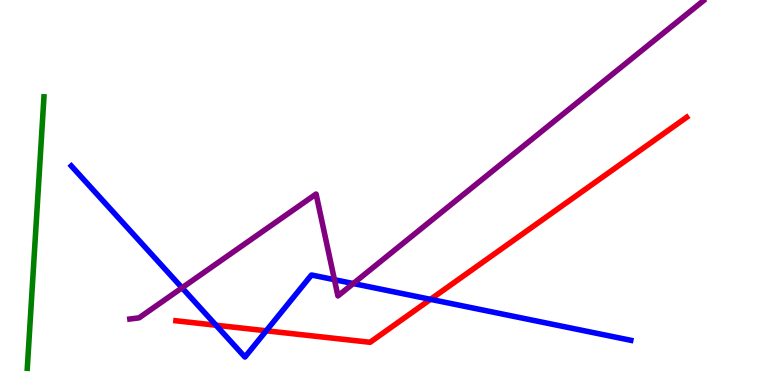[{'lines': ['blue', 'red'], 'intersections': [{'x': 2.79, 'y': 1.55}, {'x': 3.44, 'y': 1.41}, {'x': 5.56, 'y': 2.22}]}, {'lines': ['green', 'red'], 'intersections': []}, {'lines': ['purple', 'red'], 'intersections': []}, {'lines': ['blue', 'green'], 'intersections': []}, {'lines': ['blue', 'purple'], 'intersections': [{'x': 2.35, 'y': 2.52}, {'x': 4.32, 'y': 2.74}, {'x': 4.56, 'y': 2.64}]}, {'lines': ['green', 'purple'], 'intersections': []}]